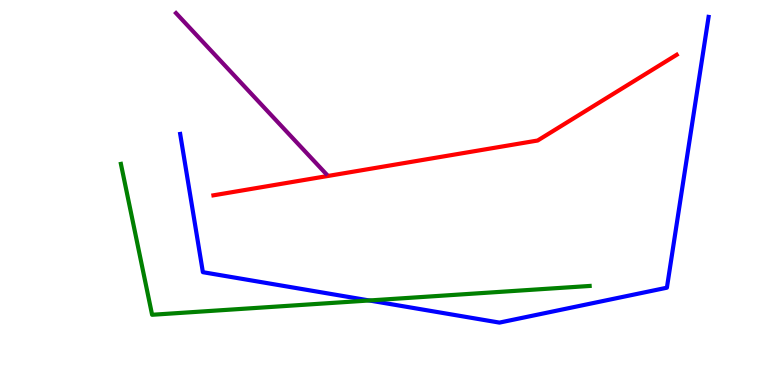[{'lines': ['blue', 'red'], 'intersections': []}, {'lines': ['green', 'red'], 'intersections': []}, {'lines': ['purple', 'red'], 'intersections': []}, {'lines': ['blue', 'green'], 'intersections': [{'x': 4.76, 'y': 2.2}]}, {'lines': ['blue', 'purple'], 'intersections': []}, {'lines': ['green', 'purple'], 'intersections': []}]